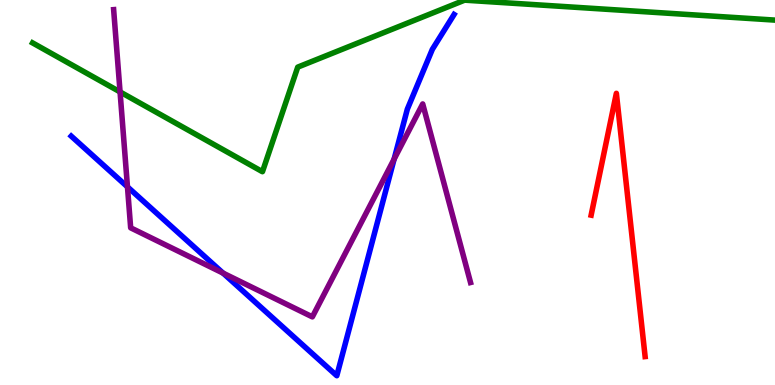[{'lines': ['blue', 'red'], 'intersections': []}, {'lines': ['green', 'red'], 'intersections': []}, {'lines': ['purple', 'red'], 'intersections': []}, {'lines': ['blue', 'green'], 'intersections': []}, {'lines': ['blue', 'purple'], 'intersections': [{'x': 1.64, 'y': 5.15}, {'x': 2.88, 'y': 2.91}, {'x': 5.09, 'y': 5.87}]}, {'lines': ['green', 'purple'], 'intersections': [{'x': 1.55, 'y': 7.61}]}]